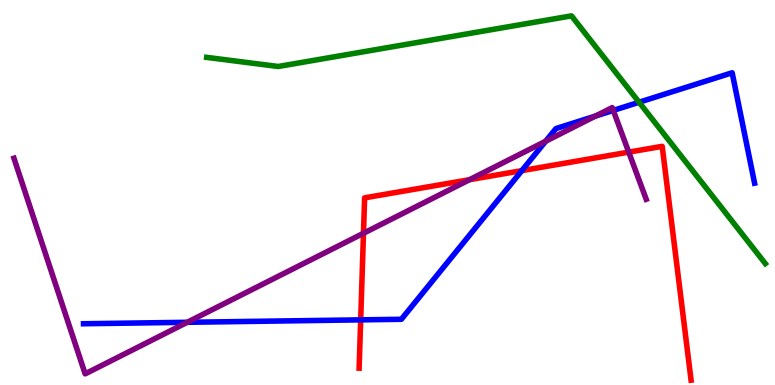[{'lines': ['blue', 'red'], 'intersections': [{'x': 4.65, 'y': 1.69}, {'x': 6.73, 'y': 5.57}]}, {'lines': ['green', 'red'], 'intersections': []}, {'lines': ['purple', 'red'], 'intersections': [{'x': 4.69, 'y': 3.94}, {'x': 6.06, 'y': 5.33}, {'x': 8.11, 'y': 6.05}]}, {'lines': ['blue', 'green'], 'intersections': [{'x': 8.25, 'y': 7.34}]}, {'lines': ['blue', 'purple'], 'intersections': [{'x': 2.42, 'y': 1.63}, {'x': 7.04, 'y': 6.33}, {'x': 7.68, 'y': 6.99}, {'x': 7.91, 'y': 7.13}]}, {'lines': ['green', 'purple'], 'intersections': []}]